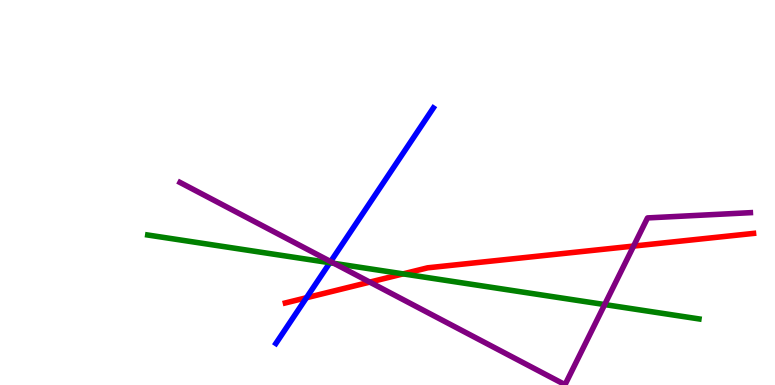[{'lines': ['blue', 'red'], 'intersections': [{'x': 3.95, 'y': 2.27}]}, {'lines': ['green', 'red'], 'intersections': [{'x': 5.2, 'y': 2.89}]}, {'lines': ['purple', 'red'], 'intersections': [{'x': 4.77, 'y': 2.67}, {'x': 8.18, 'y': 3.61}]}, {'lines': ['blue', 'green'], 'intersections': [{'x': 4.26, 'y': 3.18}]}, {'lines': ['blue', 'purple'], 'intersections': [{'x': 4.27, 'y': 3.21}]}, {'lines': ['green', 'purple'], 'intersections': [{'x': 4.31, 'y': 3.16}, {'x': 7.8, 'y': 2.09}]}]